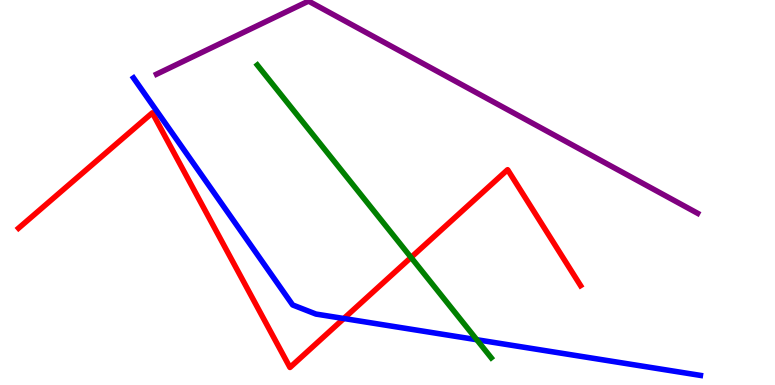[{'lines': ['blue', 'red'], 'intersections': [{'x': 4.44, 'y': 1.73}]}, {'lines': ['green', 'red'], 'intersections': [{'x': 5.3, 'y': 3.31}]}, {'lines': ['purple', 'red'], 'intersections': []}, {'lines': ['blue', 'green'], 'intersections': [{'x': 6.15, 'y': 1.18}]}, {'lines': ['blue', 'purple'], 'intersections': []}, {'lines': ['green', 'purple'], 'intersections': []}]